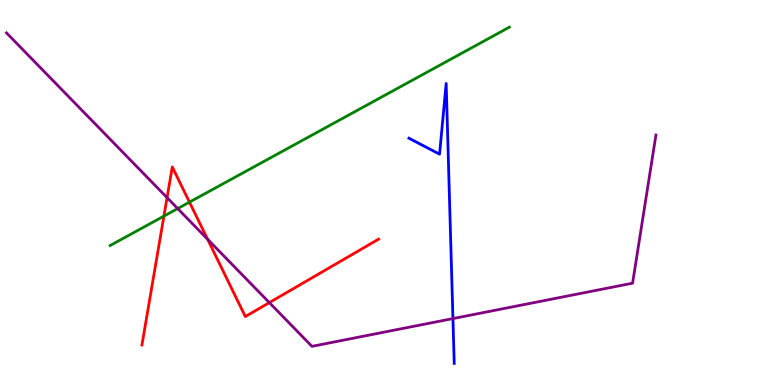[{'lines': ['blue', 'red'], 'intersections': []}, {'lines': ['green', 'red'], 'intersections': [{'x': 2.11, 'y': 4.39}, {'x': 2.44, 'y': 4.75}]}, {'lines': ['purple', 'red'], 'intersections': [{'x': 2.16, 'y': 4.87}, {'x': 2.68, 'y': 3.79}, {'x': 3.48, 'y': 2.14}]}, {'lines': ['blue', 'green'], 'intersections': []}, {'lines': ['blue', 'purple'], 'intersections': [{'x': 5.84, 'y': 1.73}]}, {'lines': ['green', 'purple'], 'intersections': [{'x': 2.29, 'y': 4.58}]}]